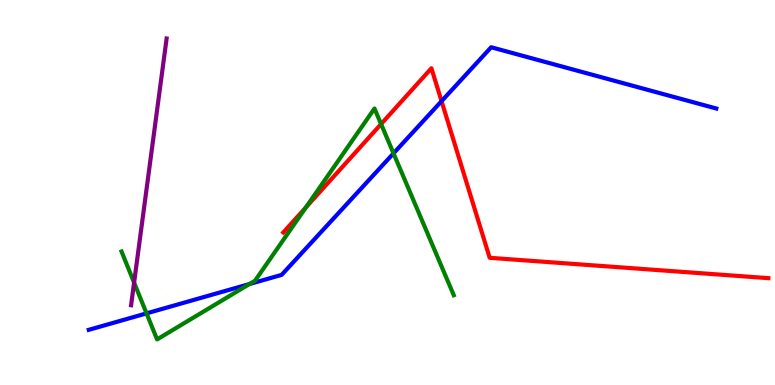[{'lines': ['blue', 'red'], 'intersections': [{'x': 5.7, 'y': 7.37}]}, {'lines': ['green', 'red'], 'intersections': [{'x': 3.95, 'y': 4.61}, {'x': 4.92, 'y': 6.78}]}, {'lines': ['purple', 'red'], 'intersections': []}, {'lines': ['blue', 'green'], 'intersections': [{'x': 1.89, 'y': 1.86}, {'x': 3.22, 'y': 2.62}, {'x': 5.08, 'y': 6.02}]}, {'lines': ['blue', 'purple'], 'intersections': []}, {'lines': ['green', 'purple'], 'intersections': [{'x': 1.73, 'y': 2.66}]}]